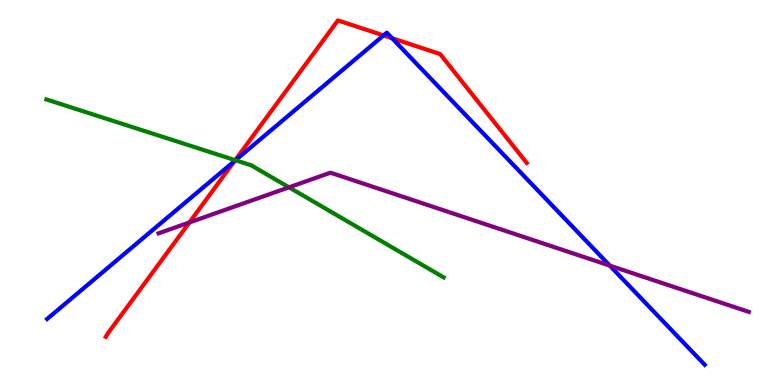[{'lines': ['blue', 'red'], 'intersections': [{'x': 3.03, 'y': 5.82}, {'x': 4.95, 'y': 9.08}, {'x': 5.06, 'y': 9.01}]}, {'lines': ['green', 'red'], 'intersections': [{'x': 3.03, 'y': 5.84}]}, {'lines': ['purple', 'red'], 'intersections': [{'x': 2.44, 'y': 4.22}]}, {'lines': ['blue', 'green'], 'intersections': [{'x': 3.04, 'y': 5.84}]}, {'lines': ['blue', 'purple'], 'intersections': [{'x': 7.87, 'y': 3.1}]}, {'lines': ['green', 'purple'], 'intersections': [{'x': 3.73, 'y': 5.13}]}]